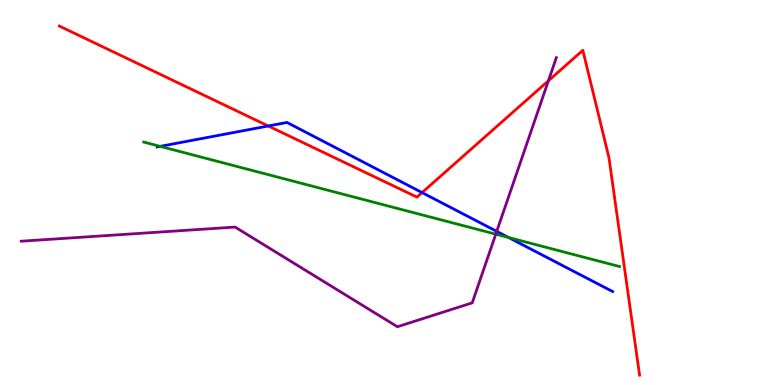[{'lines': ['blue', 'red'], 'intersections': [{'x': 3.46, 'y': 6.73}, {'x': 5.45, 'y': 5.0}]}, {'lines': ['green', 'red'], 'intersections': []}, {'lines': ['purple', 'red'], 'intersections': [{'x': 7.08, 'y': 7.9}]}, {'lines': ['blue', 'green'], 'intersections': [{'x': 2.07, 'y': 6.2}, {'x': 6.56, 'y': 3.83}]}, {'lines': ['blue', 'purple'], 'intersections': [{'x': 6.41, 'y': 3.99}]}, {'lines': ['green', 'purple'], 'intersections': [{'x': 6.4, 'y': 3.92}]}]